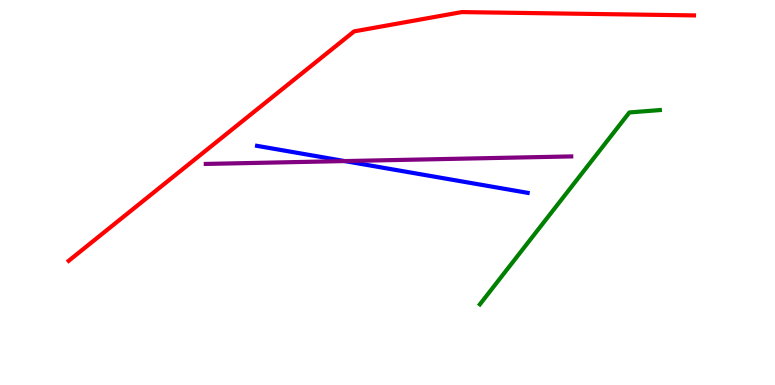[{'lines': ['blue', 'red'], 'intersections': []}, {'lines': ['green', 'red'], 'intersections': []}, {'lines': ['purple', 'red'], 'intersections': []}, {'lines': ['blue', 'green'], 'intersections': []}, {'lines': ['blue', 'purple'], 'intersections': [{'x': 4.45, 'y': 5.82}]}, {'lines': ['green', 'purple'], 'intersections': []}]